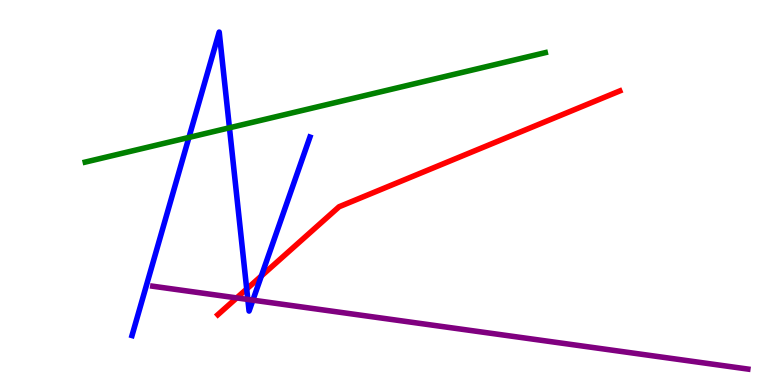[{'lines': ['blue', 'red'], 'intersections': [{'x': 3.18, 'y': 2.49}, {'x': 3.37, 'y': 2.83}]}, {'lines': ['green', 'red'], 'intersections': []}, {'lines': ['purple', 'red'], 'intersections': [{'x': 3.05, 'y': 2.26}]}, {'lines': ['blue', 'green'], 'intersections': [{'x': 2.44, 'y': 6.43}, {'x': 2.96, 'y': 6.68}]}, {'lines': ['blue', 'purple'], 'intersections': [{'x': 3.2, 'y': 2.22}, {'x': 3.26, 'y': 2.2}]}, {'lines': ['green', 'purple'], 'intersections': []}]